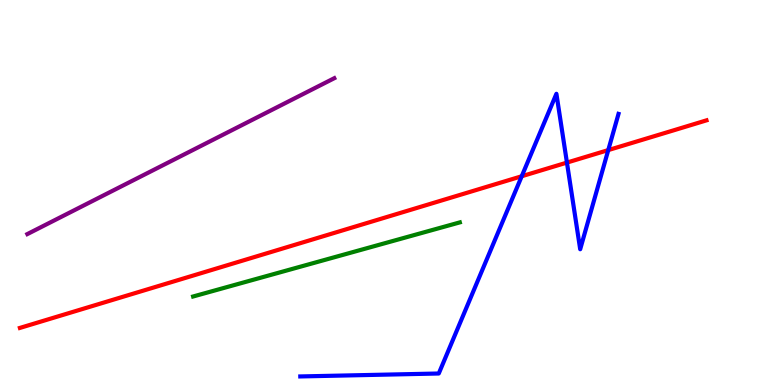[{'lines': ['blue', 'red'], 'intersections': [{'x': 6.73, 'y': 5.42}, {'x': 7.32, 'y': 5.78}, {'x': 7.85, 'y': 6.1}]}, {'lines': ['green', 'red'], 'intersections': []}, {'lines': ['purple', 'red'], 'intersections': []}, {'lines': ['blue', 'green'], 'intersections': []}, {'lines': ['blue', 'purple'], 'intersections': []}, {'lines': ['green', 'purple'], 'intersections': []}]